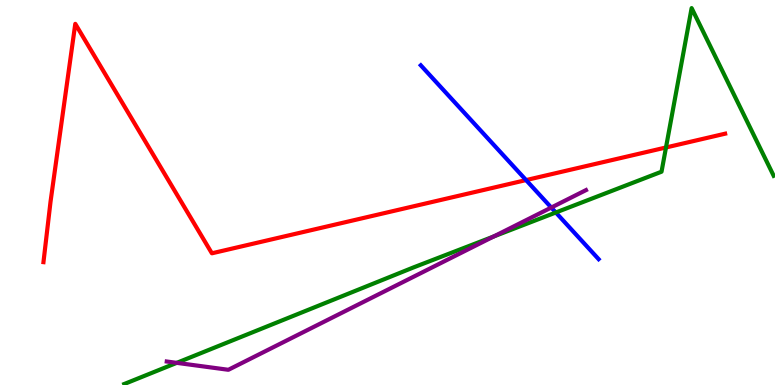[{'lines': ['blue', 'red'], 'intersections': [{'x': 6.79, 'y': 5.32}]}, {'lines': ['green', 'red'], 'intersections': [{'x': 8.59, 'y': 6.17}]}, {'lines': ['purple', 'red'], 'intersections': []}, {'lines': ['blue', 'green'], 'intersections': [{'x': 7.17, 'y': 4.48}]}, {'lines': ['blue', 'purple'], 'intersections': [{'x': 7.11, 'y': 4.61}]}, {'lines': ['green', 'purple'], 'intersections': [{'x': 2.28, 'y': 0.575}, {'x': 6.37, 'y': 3.86}]}]